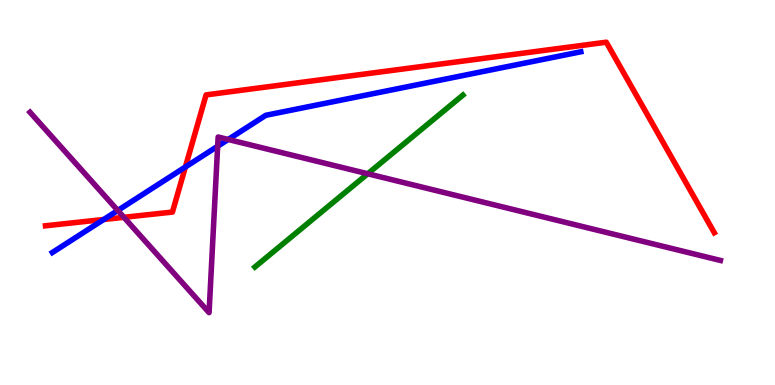[{'lines': ['blue', 'red'], 'intersections': [{'x': 1.34, 'y': 4.3}, {'x': 2.39, 'y': 5.66}]}, {'lines': ['green', 'red'], 'intersections': []}, {'lines': ['purple', 'red'], 'intersections': [{'x': 1.6, 'y': 4.36}]}, {'lines': ['blue', 'green'], 'intersections': []}, {'lines': ['blue', 'purple'], 'intersections': [{'x': 1.52, 'y': 4.53}, {'x': 2.81, 'y': 6.2}, {'x': 2.94, 'y': 6.38}]}, {'lines': ['green', 'purple'], 'intersections': [{'x': 4.74, 'y': 5.49}]}]